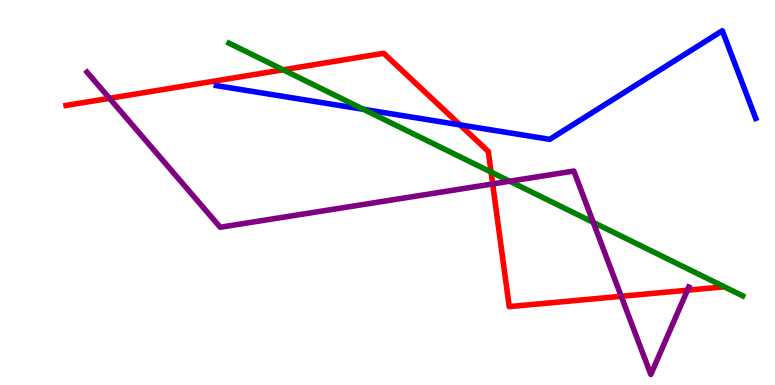[{'lines': ['blue', 'red'], 'intersections': [{'x': 5.94, 'y': 6.76}]}, {'lines': ['green', 'red'], 'intersections': [{'x': 3.65, 'y': 8.19}, {'x': 6.34, 'y': 5.53}]}, {'lines': ['purple', 'red'], 'intersections': [{'x': 1.41, 'y': 7.45}, {'x': 6.36, 'y': 5.22}, {'x': 8.02, 'y': 2.3}, {'x': 8.87, 'y': 2.46}]}, {'lines': ['blue', 'green'], 'intersections': [{'x': 4.69, 'y': 7.16}]}, {'lines': ['blue', 'purple'], 'intersections': []}, {'lines': ['green', 'purple'], 'intersections': [{'x': 6.58, 'y': 5.29}, {'x': 7.65, 'y': 4.23}]}]